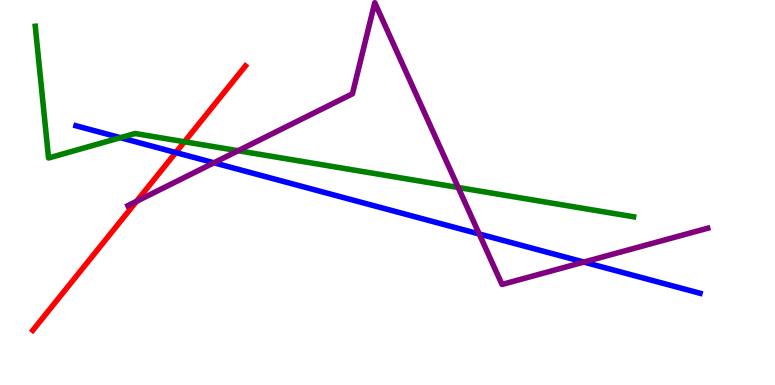[{'lines': ['blue', 'red'], 'intersections': [{'x': 2.27, 'y': 6.04}]}, {'lines': ['green', 'red'], 'intersections': [{'x': 2.38, 'y': 6.32}]}, {'lines': ['purple', 'red'], 'intersections': [{'x': 1.76, 'y': 4.77}]}, {'lines': ['blue', 'green'], 'intersections': [{'x': 1.55, 'y': 6.42}]}, {'lines': ['blue', 'purple'], 'intersections': [{'x': 2.76, 'y': 5.77}, {'x': 6.18, 'y': 3.92}, {'x': 7.53, 'y': 3.19}]}, {'lines': ['green', 'purple'], 'intersections': [{'x': 3.07, 'y': 6.08}, {'x': 5.91, 'y': 5.13}]}]